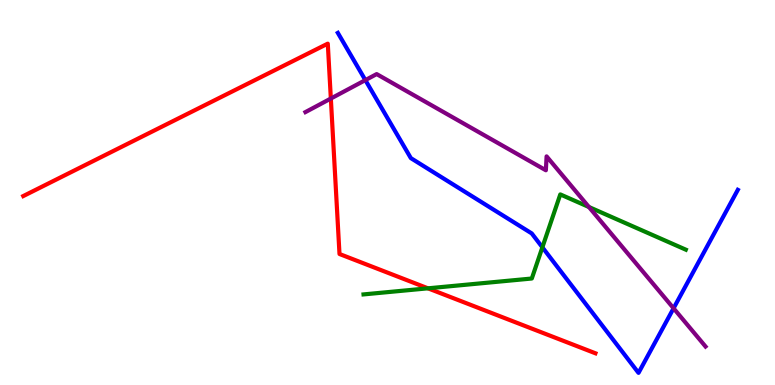[{'lines': ['blue', 'red'], 'intersections': []}, {'lines': ['green', 'red'], 'intersections': [{'x': 5.52, 'y': 2.51}]}, {'lines': ['purple', 'red'], 'intersections': [{'x': 4.27, 'y': 7.44}]}, {'lines': ['blue', 'green'], 'intersections': [{'x': 7.0, 'y': 3.58}]}, {'lines': ['blue', 'purple'], 'intersections': [{'x': 4.71, 'y': 7.92}, {'x': 8.69, 'y': 1.99}]}, {'lines': ['green', 'purple'], 'intersections': [{'x': 7.6, 'y': 4.62}]}]